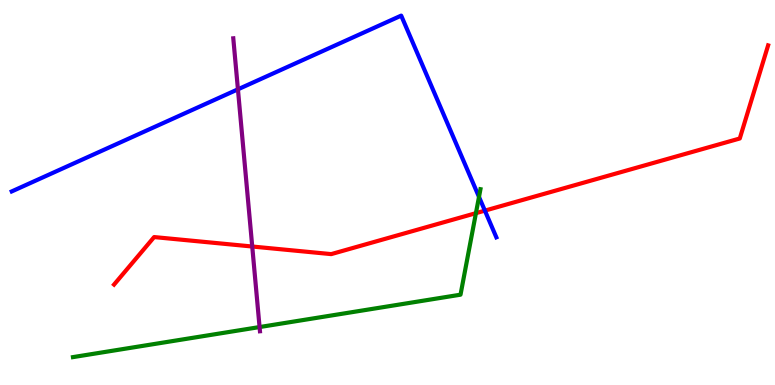[{'lines': ['blue', 'red'], 'intersections': [{'x': 6.26, 'y': 4.53}]}, {'lines': ['green', 'red'], 'intersections': [{'x': 6.14, 'y': 4.46}]}, {'lines': ['purple', 'red'], 'intersections': [{'x': 3.25, 'y': 3.6}]}, {'lines': ['blue', 'green'], 'intersections': [{'x': 6.18, 'y': 4.89}]}, {'lines': ['blue', 'purple'], 'intersections': [{'x': 3.07, 'y': 7.68}]}, {'lines': ['green', 'purple'], 'intersections': [{'x': 3.35, 'y': 1.5}]}]